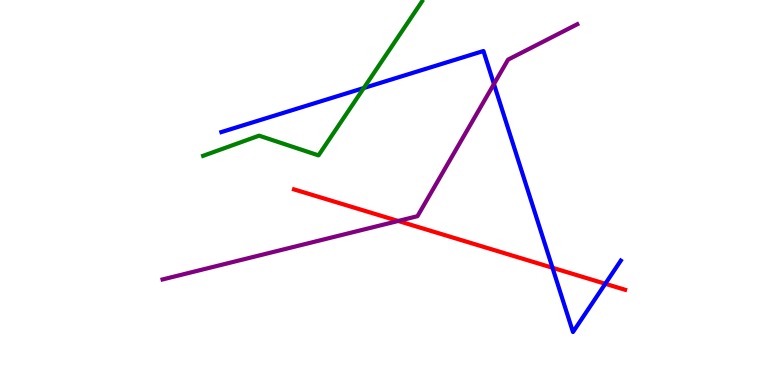[{'lines': ['blue', 'red'], 'intersections': [{'x': 7.13, 'y': 3.05}, {'x': 7.81, 'y': 2.63}]}, {'lines': ['green', 'red'], 'intersections': []}, {'lines': ['purple', 'red'], 'intersections': [{'x': 5.14, 'y': 4.26}]}, {'lines': ['blue', 'green'], 'intersections': [{'x': 4.69, 'y': 7.71}]}, {'lines': ['blue', 'purple'], 'intersections': [{'x': 6.37, 'y': 7.82}]}, {'lines': ['green', 'purple'], 'intersections': []}]